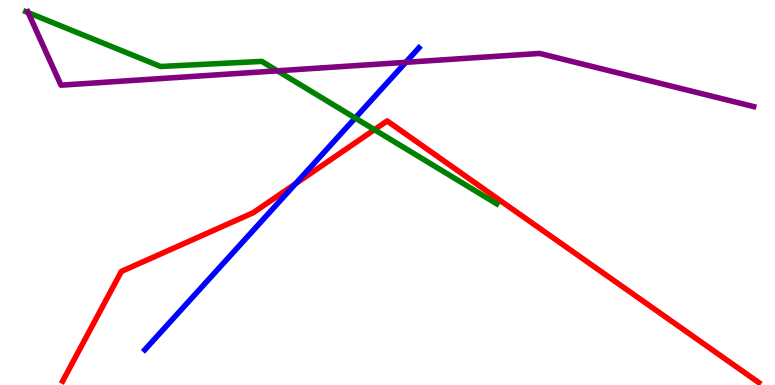[{'lines': ['blue', 'red'], 'intersections': [{'x': 3.81, 'y': 5.23}]}, {'lines': ['green', 'red'], 'intersections': [{'x': 4.83, 'y': 6.63}]}, {'lines': ['purple', 'red'], 'intersections': []}, {'lines': ['blue', 'green'], 'intersections': [{'x': 4.58, 'y': 6.93}]}, {'lines': ['blue', 'purple'], 'intersections': [{'x': 5.24, 'y': 8.38}]}, {'lines': ['green', 'purple'], 'intersections': [{'x': 0.363, 'y': 9.67}, {'x': 3.58, 'y': 8.16}]}]